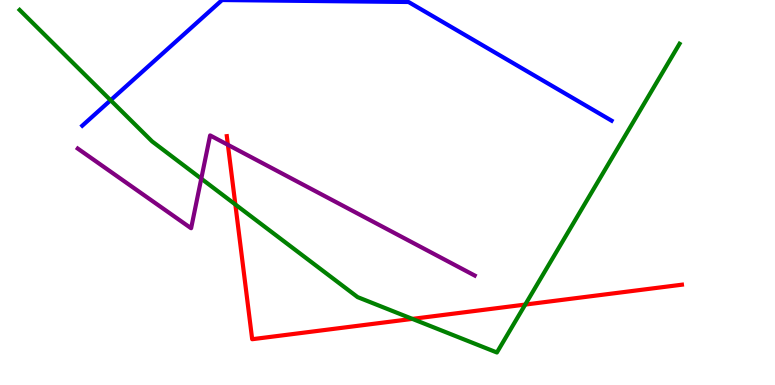[{'lines': ['blue', 'red'], 'intersections': []}, {'lines': ['green', 'red'], 'intersections': [{'x': 3.04, 'y': 4.69}, {'x': 5.32, 'y': 1.72}, {'x': 6.78, 'y': 2.09}]}, {'lines': ['purple', 'red'], 'intersections': [{'x': 2.94, 'y': 6.24}]}, {'lines': ['blue', 'green'], 'intersections': [{'x': 1.43, 'y': 7.4}]}, {'lines': ['blue', 'purple'], 'intersections': []}, {'lines': ['green', 'purple'], 'intersections': [{'x': 2.6, 'y': 5.36}]}]